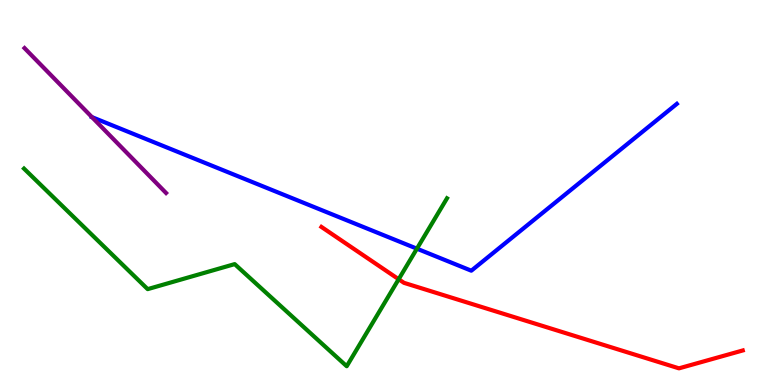[{'lines': ['blue', 'red'], 'intersections': []}, {'lines': ['green', 'red'], 'intersections': [{'x': 5.14, 'y': 2.75}]}, {'lines': ['purple', 'red'], 'intersections': []}, {'lines': ['blue', 'green'], 'intersections': [{'x': 5.38, 'y': 3.54}]}, {'lines': ['blue', 'purple'], 'intersections': [{'x': 1.19, 'y': 6.96}]}, {'lines': ['green', 'purple'], 'intersections': []}]